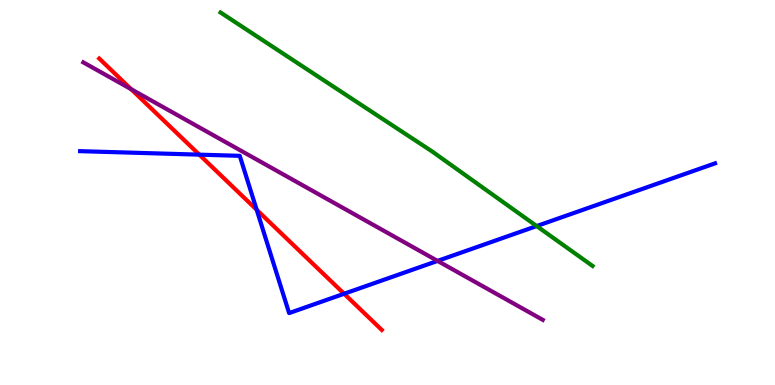[{'lines': ['blue', 'red'], 'intersections': [{'x': 2.57, 'y': 5.98}, {'x': 3.31, 'y': 4.55}, {'x': 4.44, 'y': 2.37}]}, {'lines': ['green', 'red'], 'intersections': []}, {'lines': ['purple', 'red'], 'intersections': [{'x': 1.69, 'y': 7.68}]}, {'lines': ['blue', 'green'], 'intersections': [{'x': 6.92, 'y': 4.13}]}, {'lines': ['blue', 'purple'], 'intersections': [{'x': 5.65, 'y': 3.22}]}, {'lines': ['green', 'purple'], 'intersections': []}]